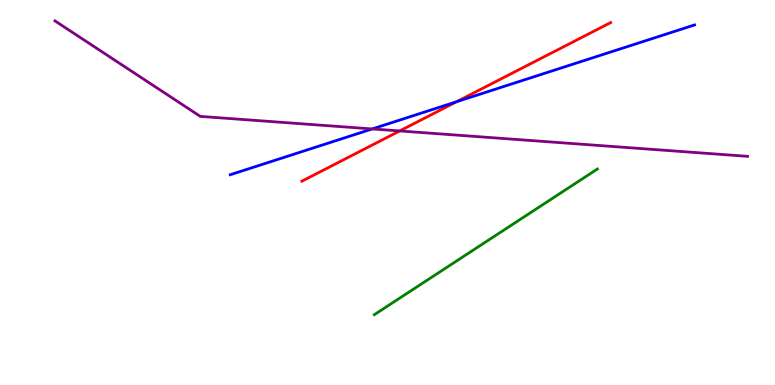[{'lines': ['blue', 'red'], 'intersections': [{'x': 5.89, 'y': 7.36}]}, {'lines': ['green', 'red'], 'intersections': []}, {'lines': ['purple', 'red'], 'intersections': [{'x': 5.16, 'y': 6.6}]}, {'lines': ['blue', 'green'], 'intersections': []}, {'lines': ['blue', 'purple'], 'intersections': [{'x': 4.8, 'y': 6.65}]}, {'lines': ['green', 'purple'], 'intersections': []}]